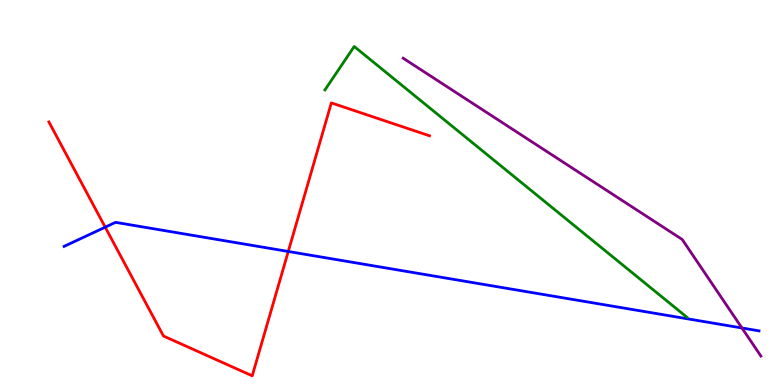[{'lines': ['blue', 'red'], 'intersections': [{'x': 1.36, 'y': 4.1}, {'x': 3.72, 'y': 3.47}]}, {'lines': ['green', 'red'], 'intersections': []}, {'lines': ['purple', 'red'], 'intersections': []}, {'lines': ['blue', 'green'], 'intersections': []}, {'lines': ['blue', 'purple'], 'intersections': [{'x': 9.57, 'y': 1.48}]}, {'lines': ['green', 'purple'], 'intersections': []}]